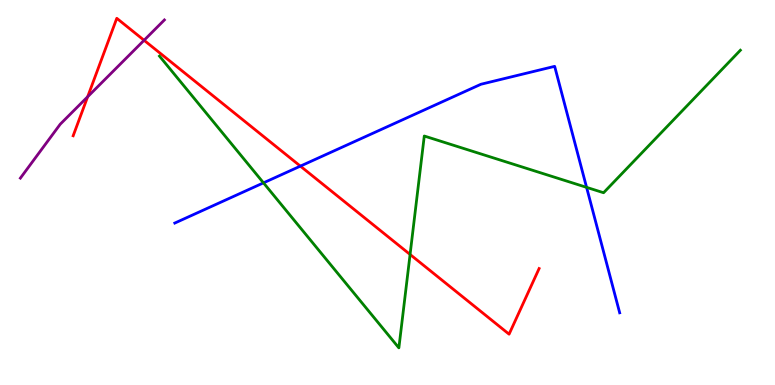[{'lines': ['blue', 'red'], 'intersections': [{'x': 3.88, 'y': 5.69}]}, {'lines': ['green', 'red'], 'intersections': [{'x': 5.29, 'y': 3.39}]}, {'lines': ['purple', 'red'], 'intersections': [{'x': 1.13, 'y': 7.49}, {'x': 1.86, 'y': 8.95}]}, {'lines': ['blue', 'green'], 'intersections': [{'x': 3.4, 'y': 5.25}, {'x': 7.57, 'y': 5.13}]}, {'lines': ['blue', 'purple'], 'intersections': []}, {'lines': ['green', 'purple'], 'intersections': []}]